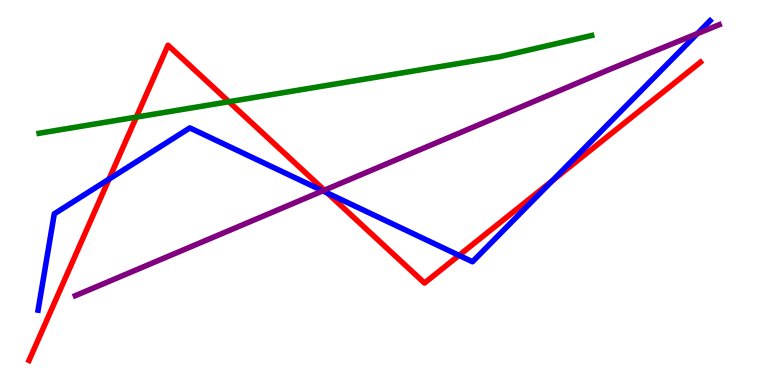[{'lines': ['blue', 'red'], 'intersections': [{'x': 1.41, 'y': 5.35}, {'x': 4.23, 'y': 4.99}, {'x': 5.92, 'y': 3.37}, {'x': 7.13, 'y': 5.31}]}, {'lines': ['green', 'red'], 'intersections': [{'x': 1.76, 'y': 6.96}, {'x': 2.95, 'y': 7.36}]}, {'lines': ['purple', 'red'], 'intersections': [{'x': 4.19, 'y': 5.06}]}, {'lines': ['blue', 'green'], 'intersections': []}, {'lines': ['blue', 'purple'], 'intersections': [{'x': 4.17, 'y': 5.04}, {'x': 9.0, 'y': 9.13}]}, {'lines': ['green', 'purple'], 'intersections': []}]